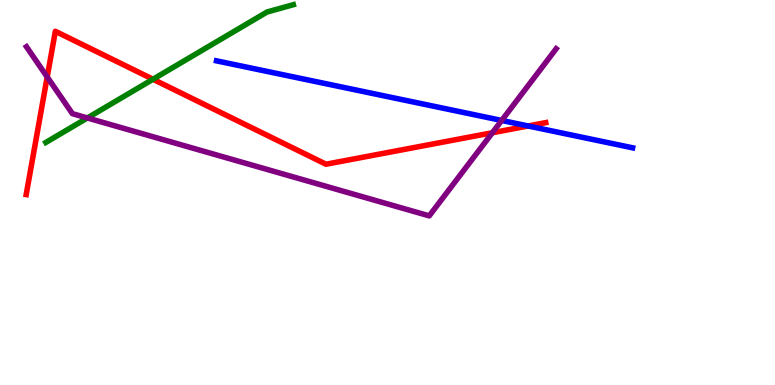[{'lines': ['blue', 'red'], 'intersections': [{'x': 6.81, 'y': 6.73}]}, {'lines': ['green', 'red'], 'intersections': [{'x': 1.97, 'y': 7.94}]}, {'lines': ['purple', 'red'], 'intersections': [{'x': 0.609, 'y': 8.0}, {'x': 6.35, 'y': 6.55}]}, {'lines': ['blue', 'green'], 'intersections': []}, {'lines': ['blue', 'purple'], 'intersections': [{'x': 6.47, 'y': 6.87}]}, {'lines': ['green', 'purple'], 'intersections': [{'x': 1.13, 'y': 6.94}]}]